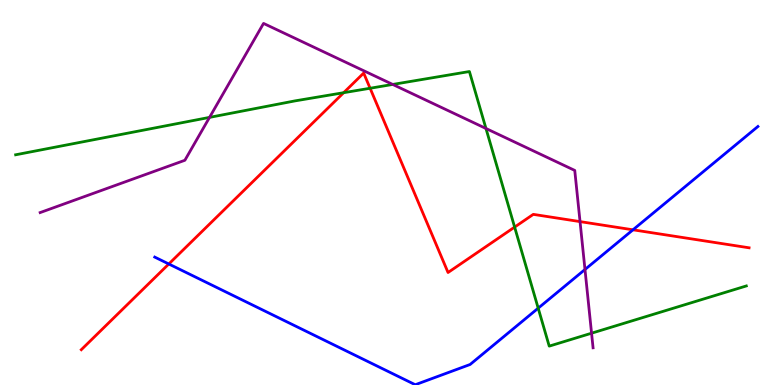[{'lines': ['blue', 'red'], 'intersections': [{'x': 2.18, 'y': 3.14}, {'x': 8.17, 'y': 4.03}]}, {'lines': ['green', 'red'], 'intersections': [{'x': 4.43, 'y': 7.59}, {'x': 4.78, 'y': 7.71}, {'x': 6.64, 'y': 4.1}]}, {'lines': ['purple', 'red'], 'intersections': [{'x': 7.48, 'y': 4.24}]}, {'lines': ['blue', 'green'], 'intersections': [{'x': 6.94, 'y': 2.0}]}, {'lines': ['blue', 'purple'], 'intersections': [{'x': 7.55, 'y': 3.0}]}, {'lines': ['green', 'purple'], 'intersections': [{'x': 2.7, 'y': 6.95}, {'x': 5.07, 'y': 7.81}, {'x': 6.27, 'y': 6.66}, {'x': 7.63, 'y': 1.35}]}]